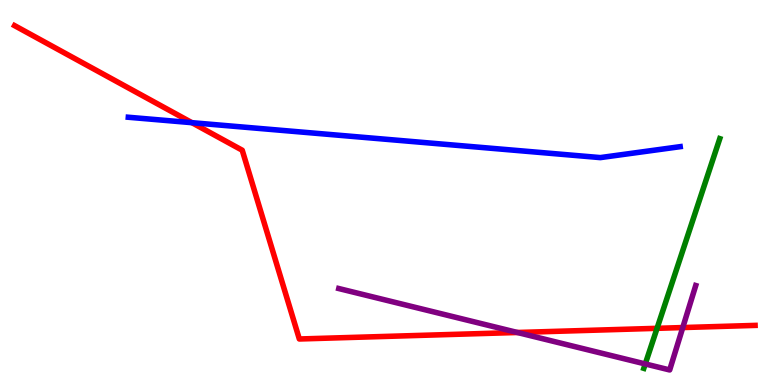[{'lines': ['blue', 'red'], 'intersections': [{'x': 2.48, 'y': 6.81}]}, {'lines': ['green', 'red'], 'intersections': [{'x': 8.48, 'y': 1.47}]}, {'lines': ['purple', 'red'], 'intersections': [{'x': 6.68, 'y': 1.36}, {'x': 8.81, 'y': 1.49}]}, {'lines': ['blue', 'green'], 'intersections': []}, {'lines': ['blue', 'purple'], 'intersections': []}, {'lines': ['green', 'purple'], 'intersections': [{'x': 8.33, 'y': 0.547}]}]